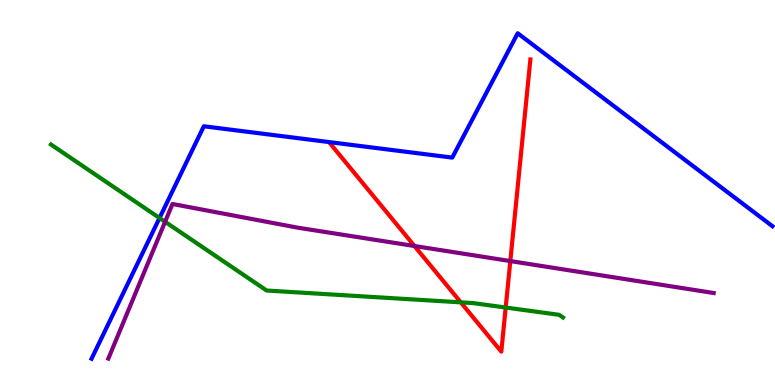[{'lines': ['blue', 'red'], 'intersections': []}, {'lines': ['green', 'red'], 'intersections': [{'x': 5.95, 'y': 2.15}, {'x': 6.53, 'y': 2.01}]}, {'lines': ['purple', 'red'], 'intersections': [{'x': 5.35, 'y': 3.61}, {'x': 6.58, 'y': 3.22}]}, {'lines': ['blue', 'green'], 'intersections': [{'x': 2.06, 'y': 4.34}]}, {'lines': ['blue', 'purple'], 'intersections': []}, {'lines': ['green', 'purple'], 'intersections': [{'x': 2.13, 'y': 4.24}]}]